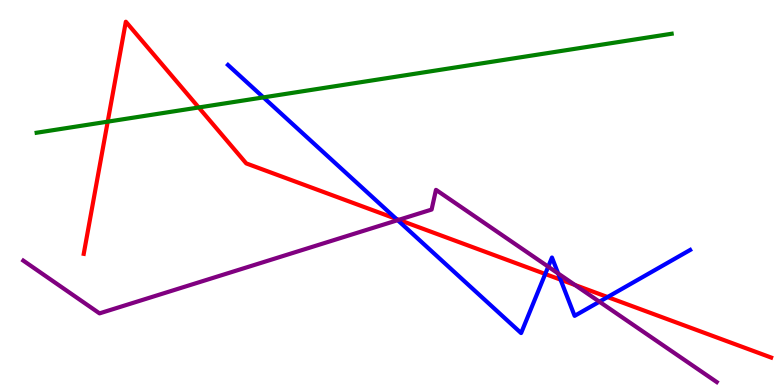[{'lines': ['blue', 'red'], 'intersections': [{'x': 5.11, 'y': 4.31}, {'x': 7.04, 'y': 2.88}, {'x': 7.23, 'y': 2.74}, {'x': 7.84, 'y': 2.28}]}, {'lines': ['green', 'red'], 'intersections': [{'x': 1.39, 'y': 6.84}, {'x': 2.56, 'y': 7.21}]}, {'lines': ['purple', 'red'], 'intersections': [{'x': 5.15, 'y': 4.29}, {'x': 7.42, 'y': 2.6}]}, {'lines': ['blue', 'green'], 'intersections': [{'x': 3.4, 'y': 7.47}]}, {'lines': ['blue', 'purple'], 'intersections': [{'x': 5.13, 'y': 4.28}, {'x': 7.07, 'y': 3.07}, {'x': 7.2, 'y': 2.9}, {'x': 7.73, 'y': 2.16}]}, {'lines': ['green', 'purple'], 'intersections': []}]